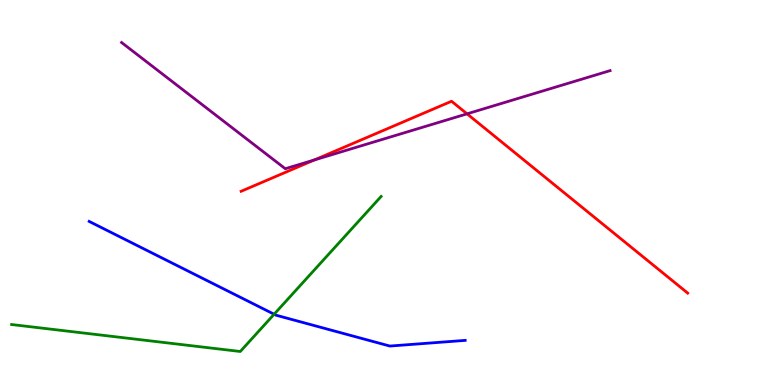[{'lines': ['blue', 'red'], 'intersections': []}, {'lines': ['green', 'red'], 'intersections': []}, {'lines': ['purple', 'red'], 'intersections': [{'x': 4.06, 'y': 5.85}, {'x': 6.03, 'y': 7.04}]}, {'lines': ['blue', 'green'], 'intersections': [{'x': 3.54, 'y': 1.84}]}, {'lines': ['blue', 'purple'], 'intersections': []}, {'lines': ['green', 'purple'], 'intersections': []}]